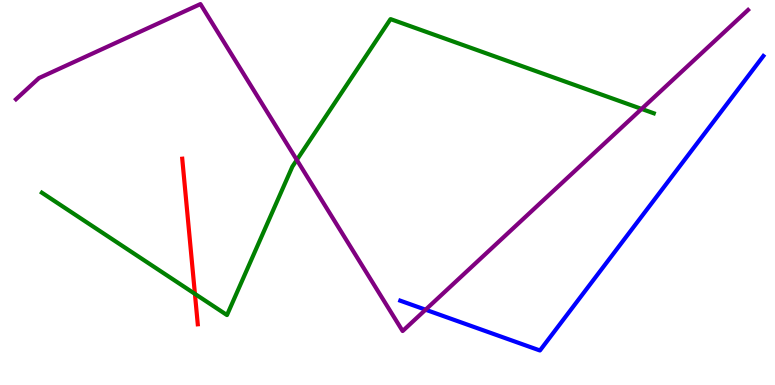[{'lines': ['blue', 'red'], 'intersections': []}, {'lines': ['green', 'red'], 'intersections': [{'x': 2.52, 'y': 2.37}]}, {'lines': ['purple', 'red'], 'intersections': []}, {'lines': ['blue', 'green'], 'intersections': []}, {'lines': ['blue', 'purple'], 'intersections': [{'x': 5.49, 'y': 1.96}]}, {'lines': ['green', 'purple'], 'intersections': [{'x': 3.83, 'y': 5.85}, {'x': 8.28, 'y': 7.17}]}]